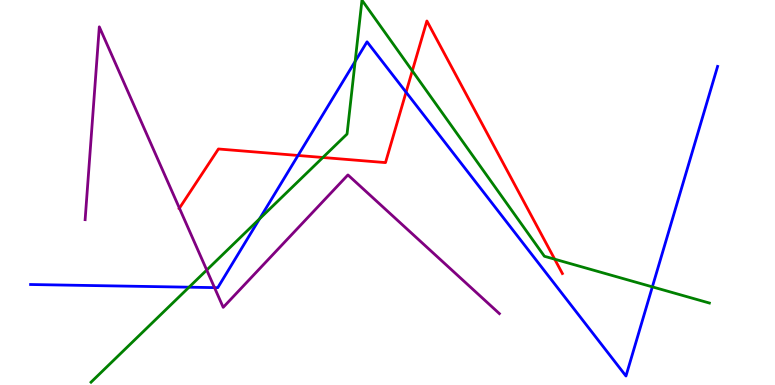[{'lines': ['blue', 'red'], 'intersections': [{'x': 3.85, 'y': 5.96}, {'x': 5.24, 'y': 7.61}]}, {'lines': ['green', 'red'], 'intersections': [{'x': 4.17, 'y': 5.91}, {'x': 5.32, 'y': 8.16}, {'x': 7.16, 'y': 3.27}]}, {'lines': ['purple', 'red'], 'intersections': [{'x': 2.31, 'y': 4.59}]}, {'lines': ['blue', 'green'], 'intersections': [{'x': 2.44, 'y': 2.54}, {'x': 3.35, 'y': 4.32}, {'x': 4.58, 'y': 8.4}, {'x': 8.42, 'y': 2.55}]}, {'lines': ['blue', 'purple'], 'intersections': [{'x': 2.77, 'y': 2.53}]}, {'lines': ['green', 'purple'], 'intersections': [{'x': 2.67, 'y': 2.99}]}]